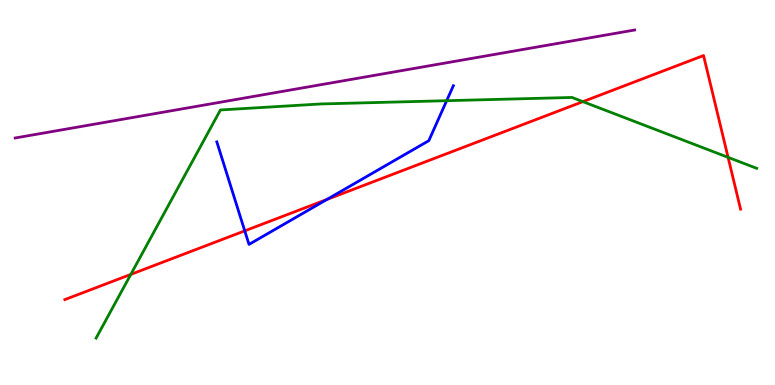[{'lines': ['blue', 'red'], 'intersections': [{'x': 3.16, 'y': 4.0}, {'x': 4.22, 'y': 4.82}]}, {'lines': ['green', 'red'], 'intersections': [{'x': 1.69, 'y': 2.87}, {'x': 7.52, 'y': 7.36}, {'x': 9.39, 'y': 5.91}]}, {'lines': ['purple', 'red'], 'intersections': []}, {'lines': ['blue', 'green'], 'intersections': [{'x': 5.76, 'y': 7.38}]}, {'lines': ['blue', 'purple'], 'intersections': []}, {'lines': ['green', 'purple'], 'intersections': []}]